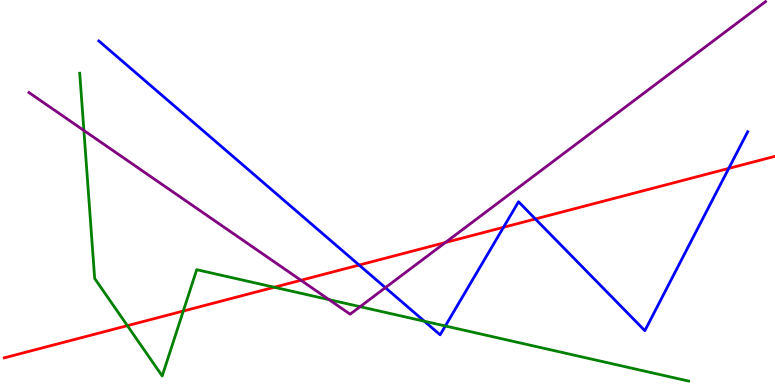[{'lines': ['blue', 'red'], 'intersections': [{'x': 4.63, 'y': 3.12}, {'x': 6.5, 'y': 4.1}, {'x': 6.91, 'y': 4.31}, {'x': 9.4, 'y': 5.63}]}, {'lines': ['green', 'red'], 'intersections': [{'x': 1.64, 'y': 1.54}, {'x': 2.37, 'y': 1.92}, {'x': 3.54, 'y': 2.54}]}, {'lines': ['purple', 'red'], 'intersections': [{'x': 3.88, 'y': 2.72}, {'x': 5.75, 'y': 3.7}]}, {'lines': ['blue', 'green'], 'intersections': [{'x': 5.48, 'y': 1.66}, {'x': 5.75, 'y': 1.53}]}, {'lines': ['blue', 'purple'], 'intersections': [{'x': 4.97, 'y': 2.53}]}, {'lines': ['green', 'purple'], 'intersections': [{'x': 1.08, 'y': 6.61}, {'x': 4.25, 'y': 2.22}, {'x': 4.65, 'y': 2.03}]}]